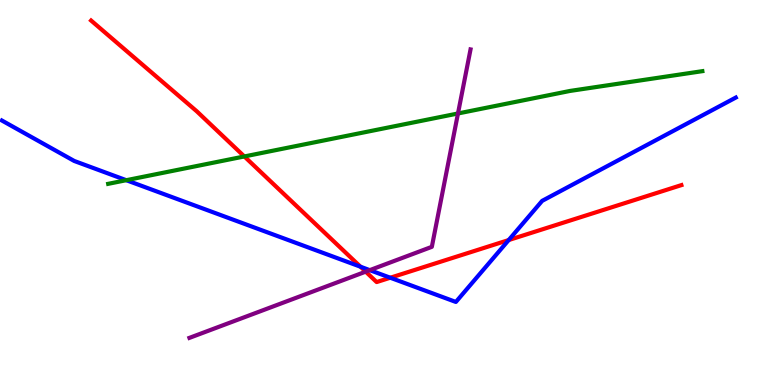[{'lines': ['blue', 'red'], 'intersections': [{'x': 4.65, 'y': 3.07}, {'x': 5.04, 'y': 2.79}, {'x': 6.56, 'y': 3.76}]}, {'lines': ['green', 'red'], 'intersections': [{'x': 3.15, 'y': 5.94}]}, {'lines': ['purple', 'red'], 'intersections': [{'x': 4.72, 'y': 2.94}]}, {'lines': ['blue', 'green'], 'intersections': [{'x': 1.63, 'y': 5.32}]}, {'lines': ['blue', 'purple'], 'intersections': [{'x': 4.77, 'y': 2.98}]}, {'lines': ['green', 'purple'], 'intersections': [{'x': 5.91, 'y': 7.05}]}]